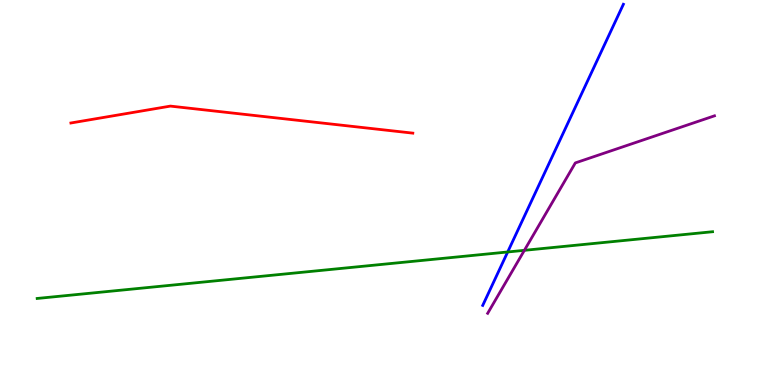[{'lines': ['blue', 'red'], 'intersections': []}, {'lines': ['green', 'red'], 'intersections': []}, {'lines': ['purple', 'red'], 'intersections': []}, {'lines': ['blue', 'green'], 'intersections': [{'x': 6.55, 'y': 3.46}]}, {'lines': ['blue', 'purple'], 'intersections': []}, {'lines': ['green', 'purple'], 'intersections': [{'x': 6.77, 'y': 3.5}]}]